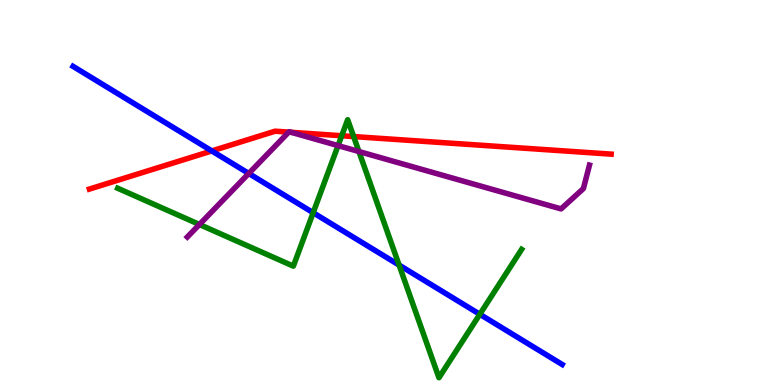[{'lines': ['blue', 'red'], 'intersections': [{'x': 2.73, 'y': 6.08}]}, {'lines': ['green', 'red'], 'intersections': [{'x': 4.41, 'y': 6.47}, {'x': 4.56, 'y': 6.45}]}, {'lines': ['purple', 'red'], 'intersections': [{'x': 3.73, 'y': 6.57}, {'x': 3.76, 'y': 6.56}]}, {'lines': ['blue', 'green'], 'intersections': [{'x': 4.04, 'y': 4.48}, {'x': 5.15, 'y': 3.11}, {'x': 6.19, 'y': 1.84}]}, {'lines': ['blue', 'purple'], 'intersections': [{'x': 3.21, 'y': 5.49}]}, {'lines': ['green', 'purple'], 'intersections': [{'x': 2.57, 'y': 4.17}, {'x': 4.36, 'y': 6.22}, {'x': 4.63, 'y': 6.06}]}]